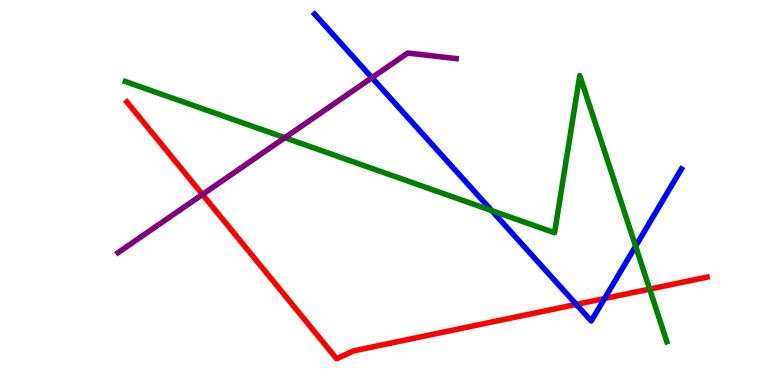[{'lines': ['blue', 'red'], 'intersections': [{'x': 7.44, 'y': 2.09}, {'x': 7.8, 'y': 2.25}]}, {'lines': ['green', 'red'], 'intersections': [{'x': 8.38, 'y': 2.49}]}, {'lines': ['purple', 'red'], 'intersections': [{'x': 2.61, 'y': 4.95}]}, {'lines': ['blue', 'green'], 'intersections': [{'x': 6.35, 'y': 4.53}, {'x': 8.2, 'y': 3.61}]}, {'lines': ['blue', 'purple'], 'intersections': [{'x': 4.8, 'y': 7.98}]}, {'lines': ['green', 'purple'], 'intersections': [{'x': 3.68, 'y': 6.42}]}]